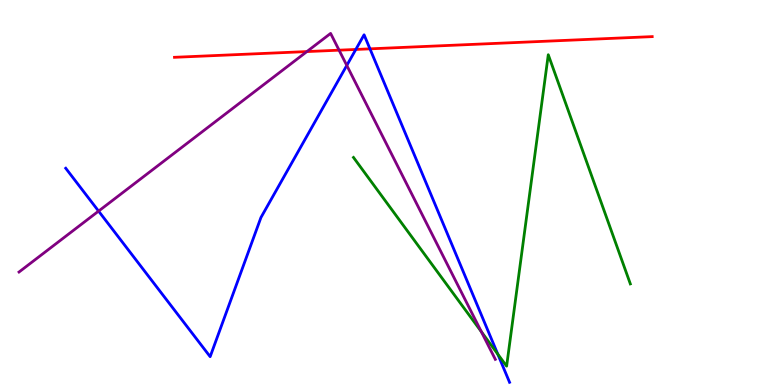[{'lines': ['blue', 'red'], 'intersections': [{'x': 4.59, 'y': 8.72}, {'x': 4.77, 'y': 8.73}]}, {'lines': ['green', 'red'], 'intersections': []}, {'lines': ['purple', 'red'], 'intersections': [{'x': 3.96, 'y': 8.66}, {'x': 4.38, 'y': 8.7}]}, {'lines': ['blue', 'green'], 'intersections': [{'x': 6.42, 'y': 0.803}]}, {'lines': ['blue', 'purple'], 'intersections': [{'x': 1.27, 'y': 4.52}, {'x': 4.47, 'y': 8.3}]}, {'lines': ['green', 'purple'], 'intersections': [{'x': 6.21, 'y': 1.38}]}]